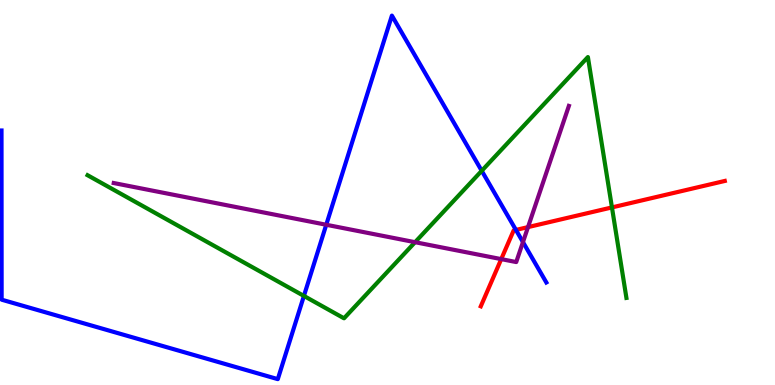[{'lines': ['blue', 'red'], 'intersections': [{'x': 6.66, 'y': 4.03}]}, {'lines': ['green', 'red'], 'intersections': [{'x': 7.9, 'y': 4.61}]}, {'lines': ['purple', 'red'], 'intersections': [{'x': 6.47, 'y': 3.27}, {'x': 6.81, 'y': 4.1}]}, {'lines': ['blue', 'green'], 'intersections': [{'x': 3.92, 'y': 2.31}, {'x': 6.22, 'y': 5.56}]}, {'lines': ['blue', 'purple'], 'intersections': [{'x': 4.21, 'y': 4.16}, {'x': 6.75, 'y': 3.71}]}, {'lines': ['green', 'purple'], 'intersections': [{'x': 5.36, 'y': 3.71}]}]